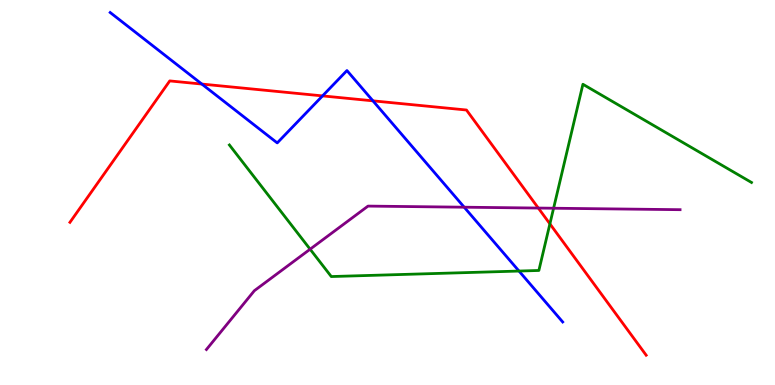[{'lines': ['blue', 'red'], 'intersections': [{'x': 2.6, 'y': 7.82}, {'x': 4.16, 'y': 7.51}, {'x': 4.81, 'y': 7.38}]}, {'lines': ['green', 'red'], 'intersections': [{'x': 7.1, 'y': 4.19}]}, {'lines': ['purple', 'red'], 'intersections': [{'x': 6.95, 'y': 4.6}]}, {'lines': ['blue', 'green'], 'intersections': [{'x': 6.7, 'y': 2.96}]}, {'lines': ['blue', 'purple'], 'intersections': [{'x': 5.99, 'y': 4.62}]}, {'lines': ['green', 'purple'], 'intersections': [{'x': 4.0, 'y': 3.53}, {'x': 7.14, 'y': 4.59}]}]